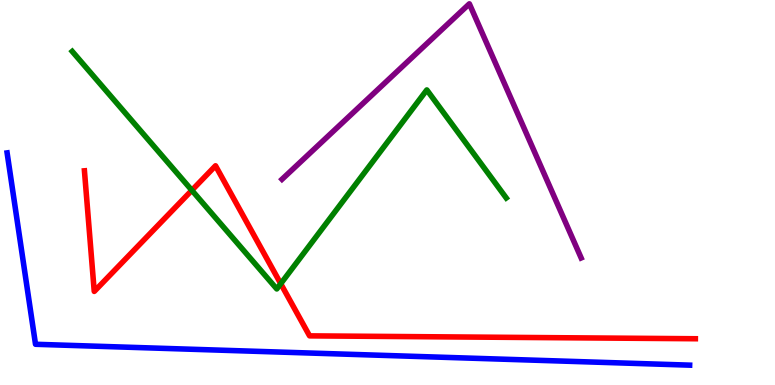[{'lines': ['blue', 'red'], 'intersections': []}, {'lines': ['green', 'red'], 'intersections': [{'x': 2.48, 'y': 5.06}, {'x': 3.62, 'y': 2.63}]}, {'lines': ['purple', 'red'], 'intersections': []}, {'lines': ['blue', 'green'], 'intersections': []}, {'lines': ['blue', 'purple'], 'intersections': []}, {'lines': ['green', 'purple'], 'intersections': []}]